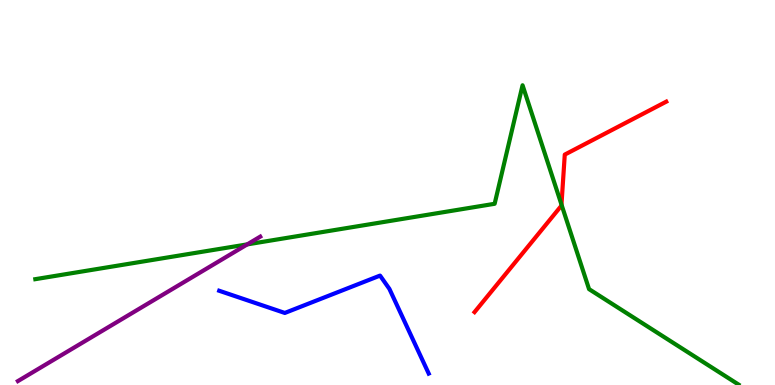[{'lines': ['blue', 'red'], 'intersections': []}, {'lines': ['green', 'red'], 'intersections': [{'x': 7.24, 'y': 4.69}]}, {'lines': ['purple', 'red'], 'intersections': []}, {'lines': ['blue', 'green'], 'intersections': []}, {'lines': ['blue', 'purple'], 'intersections': []}, {'lines': ['green', 'purple'], 'intersections': [{'x': 3.19, 'y': 3.65}]}]